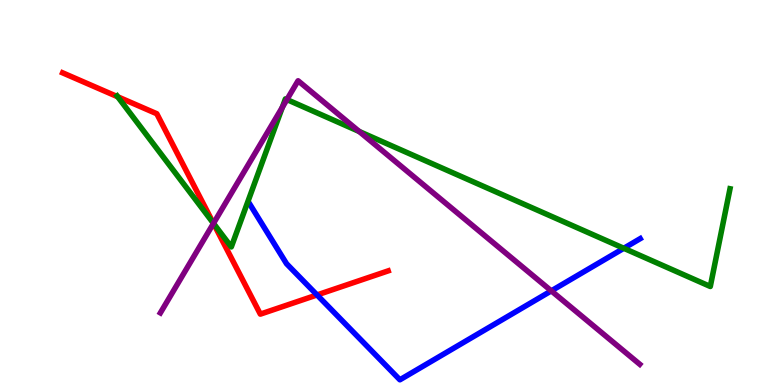[{'lines': ['blue', 'red'], 'intersections': [{'x': 4.09, 'y': 2.34}]}, {'lines': ['green', 'red'], 'intersections': [{'x': 1.52, 'y': 7.49}, {'x': 2.75, 'y': 4.2}]}, {'lines': ['purple', 'red'], 'intersections': [{'x': 2.75, 'y': 4.2}]}, {'lines': ['blue', 'green'], 'intersections': [{'x': 8.05, 'y': 3.55}]}, {'lines': ['blue', 'purple'], 'intersections': [{'x': 7.11, 'y': 2.45}]}, {'lines': ['green', 'purple'], 'intersections': [{'x': 2.75, 'y': 4.2}, {'x': 3.64, 'y': 7.21}, {'x': 3.7, 'y': 7.41}, {'x': 4.63, 'y': 6.59}]}]